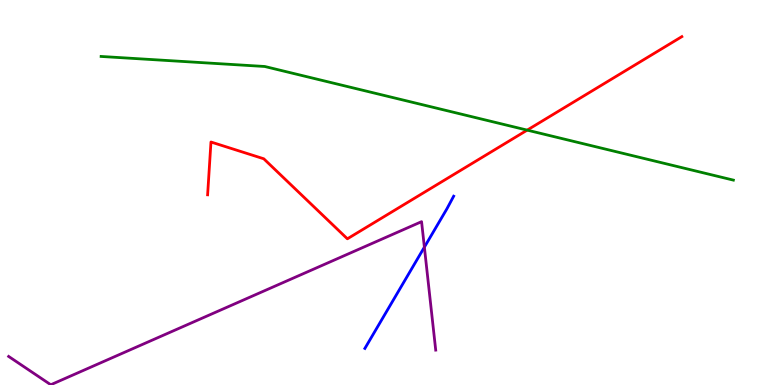[{'lines': ['blue', 'red'], 'intersections': []}, {'lines': ['green', 'red'], 'intersections': [{'x': 6.8, 'y': 6.62}]}, {'lines': ['purple', 'red'], 'intersections': []}, {'lines': ['blue', 'green'], 'intersections': []}, {'lines': ['blue', 'purple'], 'intersections': [{'x': 5.48, 'y': 3.58}]}, {'lines': ['green', 'purple'], 'intersections': []}]